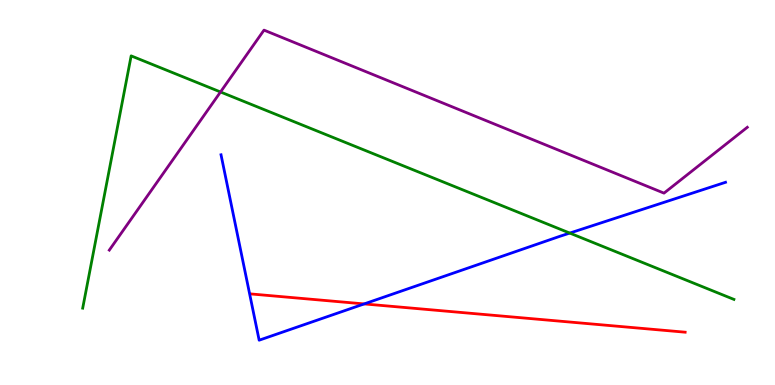[{'lines': ['blue', 'red'], 'intersections': [{'x': 4.7, 'y': 2.11}]}, {'lines': ['green', 'red'], 'intersections': []}, {'lines': ['purple', 'red'], 'intersections': []}, {'lines': ['blue', 'green'], 'intersections': [{'x': 7.35, 'y': 3.95}]}, {'lines': ['blue', 'purple'], 'intersections': []}, {'lines': ['green', 'purple'], 'intersections': [{'x': 2.85, 'y': 7.61}]}]